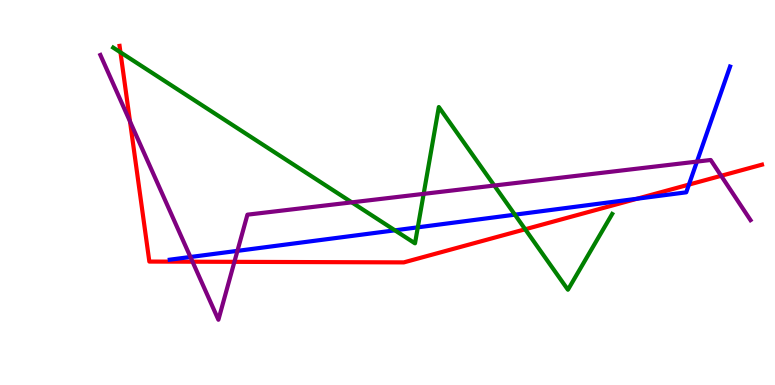[{'lines': ['blue', 'red'], 'intersections': [{'x': 8.22, 'y': 4.84}, {'x': 8.89, 'y': 5.21}]}, {'lines': ['green', 'red'], 'intersections': [{'x': 1.55, 'y': 8.64}, {'x': 6.78, 'y': 4.05}]}, {'lines': ['purple', 'red'], 'intersections': [{'x': 1.68, 'y': 6.85}, {'x': 2.48, 'y': 3.2}, {'x': 3.02, 'y': 3.2}, {'x': 9.31, 'y': 5.43}]}, {'lines': ['blue', 'green'], 'intersections': [{'x': 5.1, 'y': 4.02}, {'x': 5.39, 'y': 4.1}, {'x': 6.64, 'y': 4.42}]}, {'lines': ['blue', 'purple'], 'intersections': [{'x': 2.46, 'y': 3.32}, {'x': 3.06, 'y': 3.48}, {'x': 8.99, 'y': 5.8}]}, {'lines': ['green', 'purple'], 'intersections': [{'x': 4.54, 'y': 4.74}, {'x': 5.47, 'y': 4.96}, {'x': 6.38, 'y': 5.18}]}]